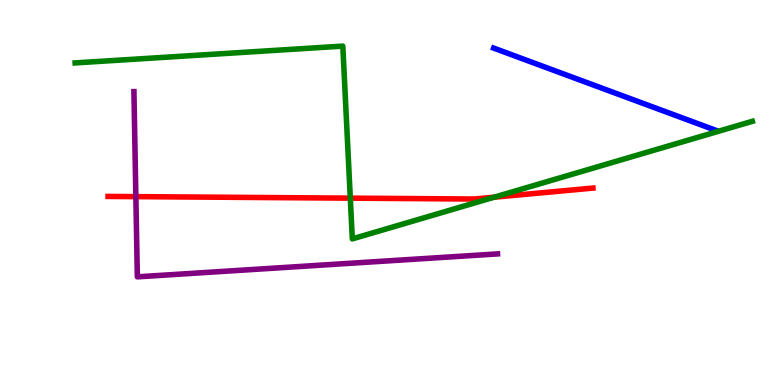[{'lines': ['blue', 'red'], 'intersections': []}, {'lines': ['green', 'red'], 'intersections': [{'x': 4.52, 'y': 4.85}, {'x': 6.38, 'y': 4.88}]}, {'lines': ['purple', 'red'], 'intersections': [{'x': 1.75, 'y': 4.89}]}, {'lines': ['blue', 'green'], 'intersections': []}, {'lines': ['blue', 'purple'], 'intersections': []}, {'lines': ['green', 'purple'], 'intersections': []}]